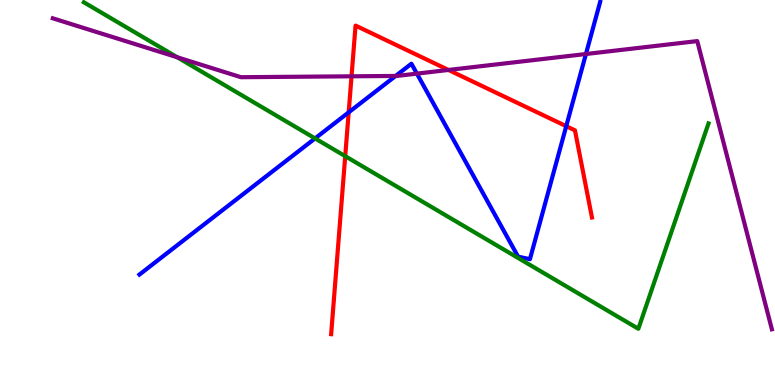[{'lines': ['blue', 'red'], 'intersections': [{'x': 4.5, 'y': 7.08}, {'x': 7.31, 'y': 6.72}]}, {'lines': ['green', 'red'], 'intersections': [{'x': 4.45, 'y': 5.94}]}, {'lines': ['purple', 'red'], 'intersections': [{'x': 4.54, 'y': 8.02}, {'x': 5.79, 'y': 8.18}]}, {'lines': ['blue', 'green'], 'intersections': [{'x': 4.07, 'y': 6.4}]}, {'lines': ['blue', 'purple'], 'intersections': [{'x': 5.11, 'y': 8.03}, {'x': 5.38, 'y': 8.09}, {'x': 7.56, 'y': 8.6}]}, {'lines': ['green', 'purple'], 'intersections': [{'x': 2.29, 'y': 8.51}]}]